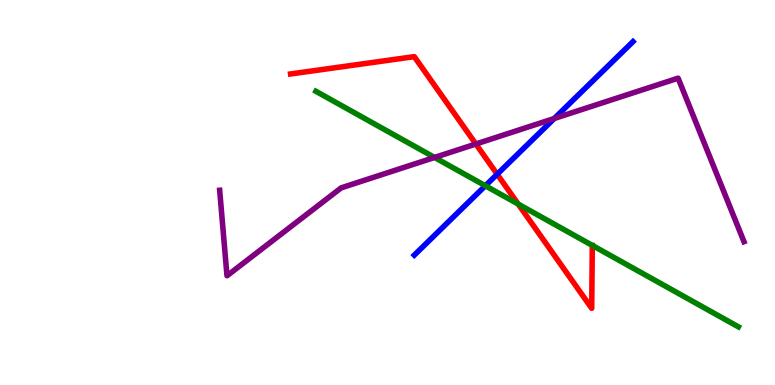[{'lines': ['blue', 'red'], 'intersections': [{'x': 6.42, 'y': 5.47}]}, {'lines': ['green', 'red'], 'intersections': [{'x': 6.69, 'y': 4.7}]}, {'lines': ['purple', 'red'], 'intersections': [{'x': 6.14, 'y': 6.26}]}, {'lines': ['blue', 'green'], 'intersections': [{'x': 6.26, 'y': 5.17}]}, {'lines': ['blue', 'purple'], 'intersections': [{'x': 7.15, 'y': 6.92}]}, {'lines': ['green', 'purple'], 'intersections': [{'x': 5.61, 'y': 5.91}]}]